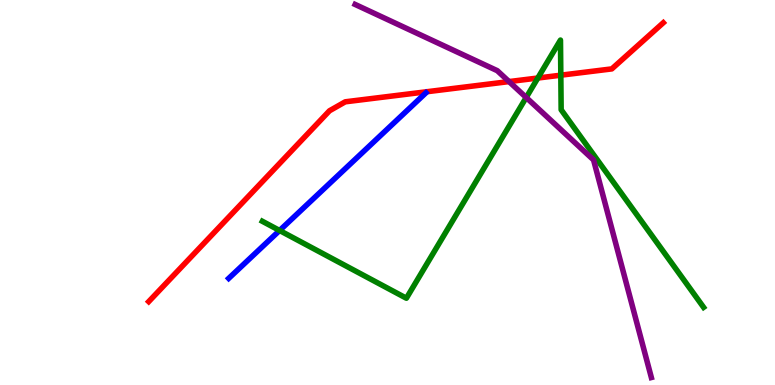[{'lines': ['blue', 'red'], 'intersections': []}, {'lines': ['green', 'red'], 'intersections': [{'x': 6.94, 'y': 7.97}, {'x': 7.24, 'y': 8.05}]}, {'lines': ['purple', 'red'], 'intersections': [{'x': 6.57, 'y': 7.88}]}, {'lines': ['blue', 'green'], 'intersections': [{'x': 3.61, 'y': 4.01}]}, {'lines': ['blue', 'purple'], 'intersections': []}, {'lines': ['green', 'purple'], 'intersections': [{'x': 6.79, 'y': 7.47}]}]